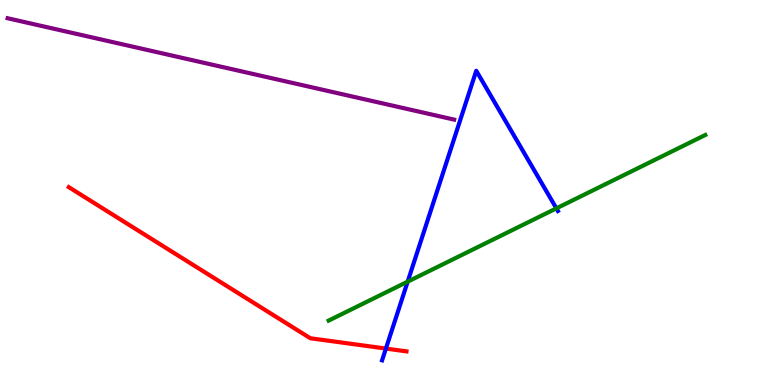[{'lines': ['blue', 'red'], 'intersections': [{'x': 4.98, 'y': 0.946}]}, {'lines': ['green', 'red'], 'intersections': []}, {'lines': ['purple', 'red'], 'intersections': []}, {'lines': ['blue', 'green'], 'intersections': [{'x': 5.26, 'y': 2.68}, {'x': 7.18, 'y': 4.59}]}, {'lines': ['blue', 'purple'], 'intersections': []}, {'lines': ['green', 'purple'], 'intersections': []}]